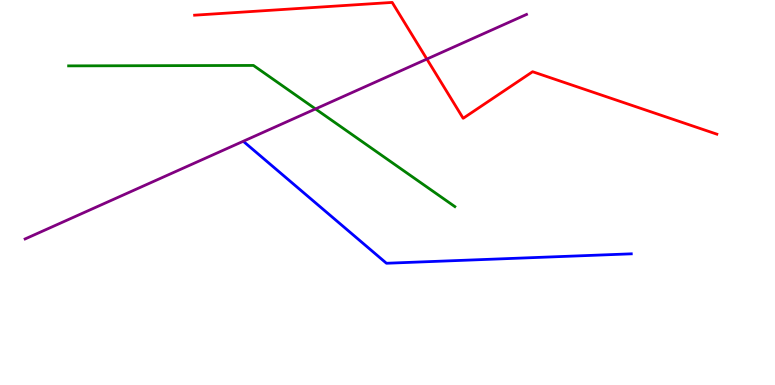[{'lines': ['blue', 'red'], 'intersections': []}, {'lines': ['green', 'red'], 'intersections': []}, {'lines': ['purple', 'red'], 'intersections': [{'x': 5.51, 'y': 8.47}]}, {'lines': ['blue', 'green'], 'intersections': []}, {'lines': ['blue', 'purple'], 'intersections': []}, {'lines': ['green', 'purple'], 'intersections': [{'x': 4.07, 'y': 7.17}]}]